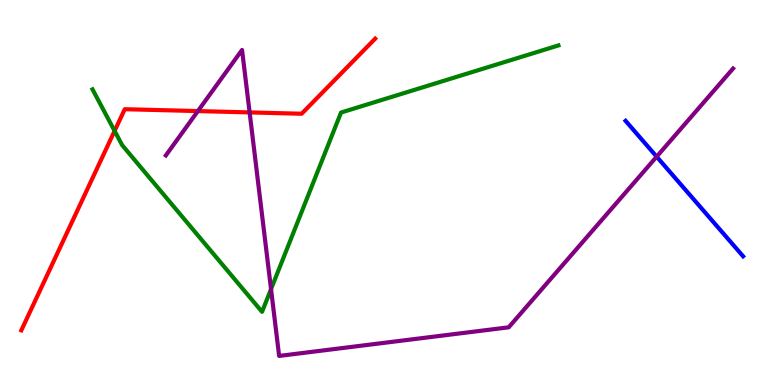[{'lines': ['blue', 'red'], 'intersections': []}, {'lines': ['green', 'red'], 'intersections': [{'x': 1.48, 'y': 6.6}]}, {'lines': ['purple', 'red'], 'intersections': [{'x': 2.55, 'y': 7.11}, {'x': 3.22, 'y': 7.08}]}, {'lines': ['blue', 'green'], 'intersections': []}, {'lines': ['blue', 'purple'], 'intersections': [{'x': 8.47, 'y': 5.93}]}, {'lines': ['green', 'purple'], 'intersections': [{'x': 3.5, 'y': 2.49}]}]